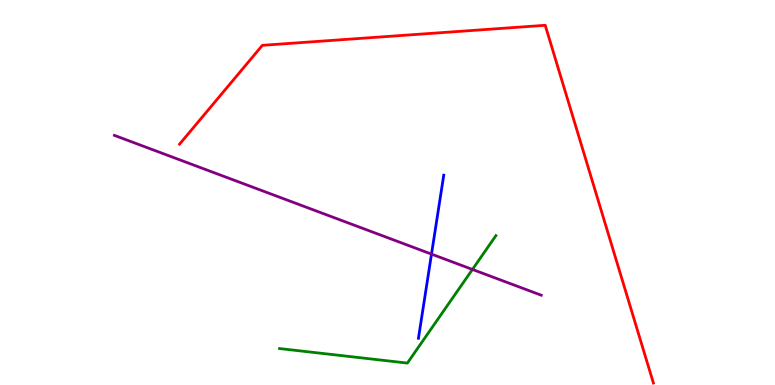[{'lines': ['blue', 'red'], 'intersections': []}, {'lines': ['green', 'red'], 'intersections': []}, {'lines': ['purple', 'red'], 'intersections': []}, {'lines': ['blue', 'green'], 'intersections': []}, {'lines': ['blue', 'purple'], 'intersections': [{'x': 5.57, 'y': 3.4}]}, {'lines': ['green', 'purple'], 'intersections': [{'x': 6.1, 'y': 3.0}]}]